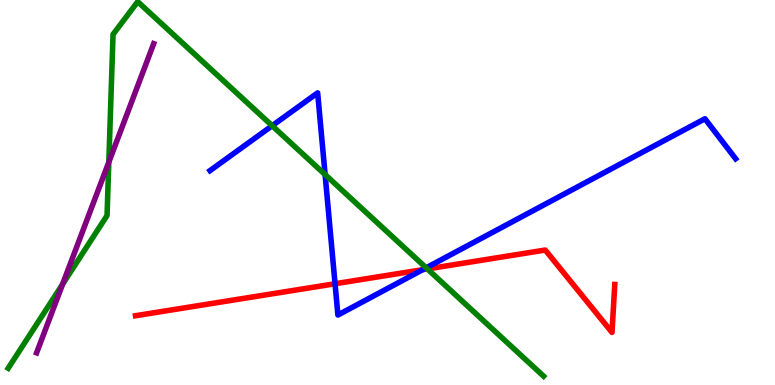[{'lines': ['blue', 'red'], 'intersections': [{'x': 4.32, 'y': 2.63}, {'x': 5.45, 'y': 3.0}]}, {'lines': ['green', 'red'], 'intersections': [{'x': 5.51, 'y': 3.01}]}, {'lines': ['purple', 'red'], 'intersections': []}, {'lines': ['blue', 'green'], 'intersections': [{'x': 3.51, 'y': 6.73}, {'x': 4.19, 'y': 5.47}, {'x': 5.5, 'y': 3.04}]}, {'lines': ['blue', 'purple'], 'intersections': []}, {'lines': ['green', 'purple'], 'intersections': [{'x': 0.808, 'y': 2.62}, {'x': 1.4, 'y': 5.79}]}]